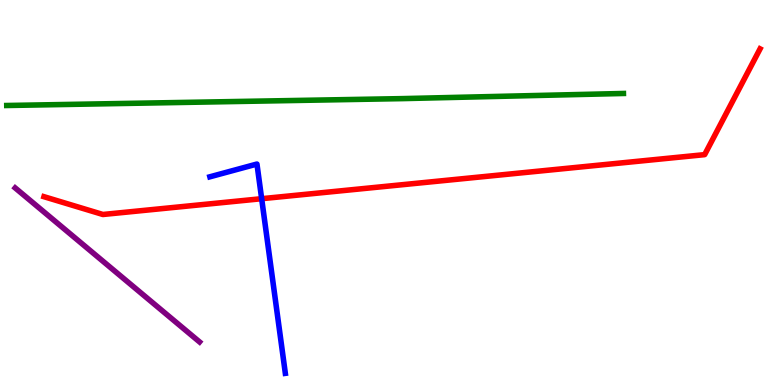[{'lines': ['blue', 'red'], 'intersections': [{'x': 3.38, 'y': 4.84}]}, {'lines': ['green', 'red'], 'intersections': []}, {'lines': ['purple', 'red'], 'intersections': []}, {'lines': ['blue', 'green'], 'intersections': []}, {'lines': ['blue', 'purple'], 'intersections': []}, {'lines': ['green', 'purple'], 'intersections': []}]